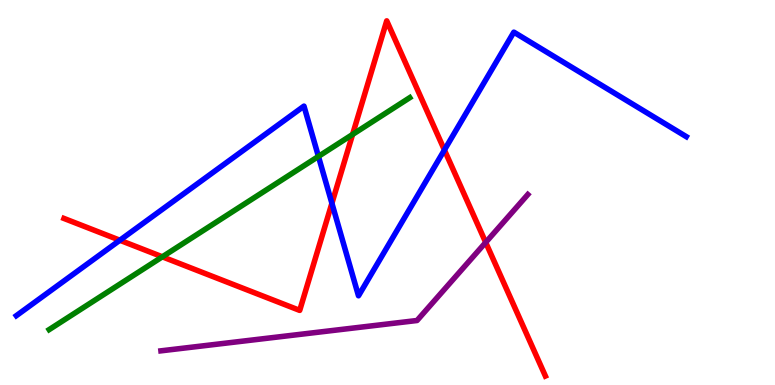[{'lines': ['blue', 'red'], 'intersections': [{'x': 1.55, 'y': 3.76}, {'x': 4.28, 'y': 4.72}, {'x': 5.73, 'y': 6.1}]}, {'lines': ['green', 'red'], 'intersections': [{'x': 2.09, 'y': 3.33}, {'x': 4.55, 'y': 6.51}]}, {'lines': ['purple', 'red'], 'intersections': [{'x': 6.27, 'y': 3.7}]}, {'lines': ['blue', 'green'], 'intersections': [{'x': 4.11, 'y': 5.94}]}, {'lines': ['blue', 'purple'], 'intersections': []}, {'lines': ['green', 'purple'], 'intersections': []}]